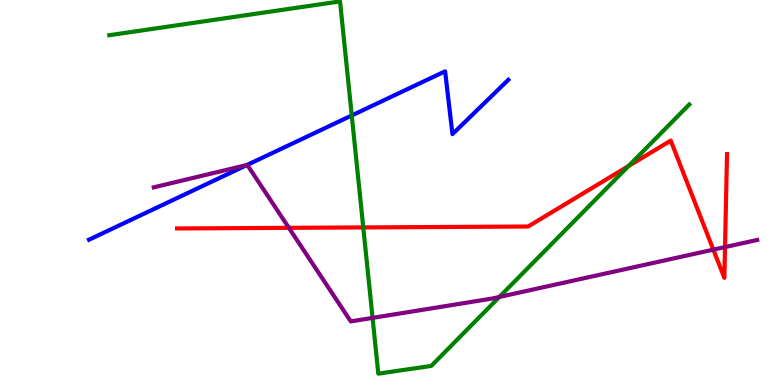[{'lines': ['blue', 'red'], 'intersections': []}, {'lines': ['green', 'red'], 'intersections': [{'x': 4.69, 'y': 4.09}, {'x': 8.11, 'y': 5.69}]}, {'lines': ['purple', 'red'], 'intersections': [{'x': 3.73, 'y': 4.08}, {'x': 9.2, 'y': 3.52}, {'x': 9.36, 'y': 3.58}]}, {'lines': ['blue', 'green'], 'intersections': [{'x': 4.54, 'y': 7.0}]}, {'lines': ['blue', 'purple'], 'intersections': [{'x': 3.19, 'y': 5.71}]}, {'lines': ['green', 'purple'], 'intersections': [{'x': 4.81, 'y': 1.74}, {'x': 6.44, 'y': 2.29}]}]